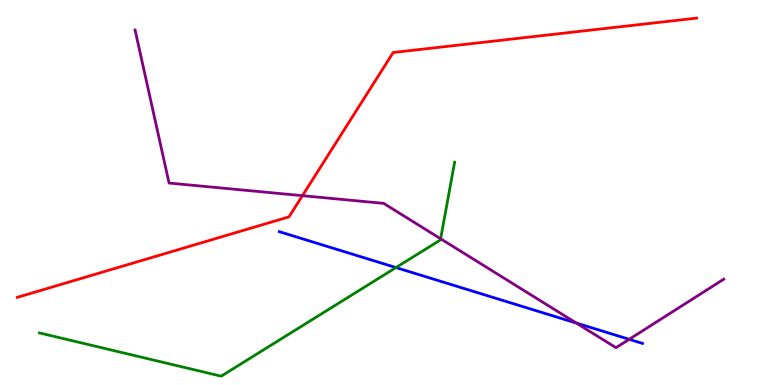[{'lines': ['blue', 'red'], 'intersections': []}, {'lines': ['green', 'red'], 'intersections': []}, {'lines': ['purple', 'red'], 'intersections': [{'x': 3.9, 'y': 4.92}]}, {'lines': ['blue', 'green'], 'intersections': [{'x': 5.11, 'y': 3.05}]}, {'lines': ['blue', 'purple'], 'intersections': [{'x': 7.44, 'y': 1.61}, {'x': 8.12, 'y': 1.19}]}, {'lines': ['green', 'purple'], 'intersections': [{'x': 5.69, 'y': 3.8}]}]